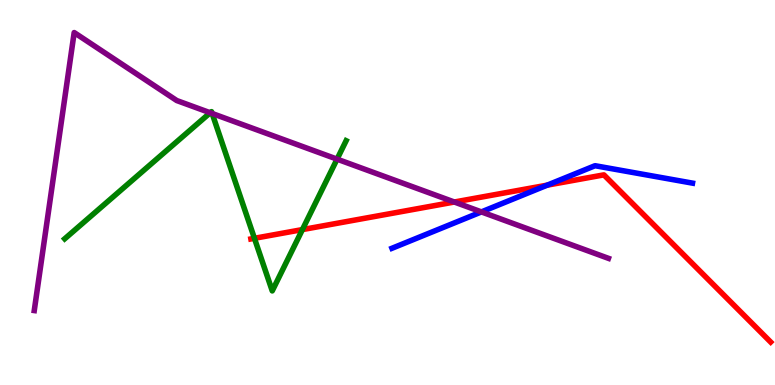[{'lines': ['blue', 'red'], 'intersections': [{'x': 7.06, 'y': 5.19}]}, {'lines': ['green', 'red'], 'intersections': [{'x': 3.28, 'y': 3.81}, {'x': 3.9, 'y': 4.04}]}, {'lines': ['purple', 'red'], 'intersections': [{'x': 5.86, 'y': 4.75}]}, {'lines': ['blue', 'green'], 'intersections': []}, {'lines': ['blue', 'purple'], 'intersections': [{'x': 6.21, 'y': 4.5}]}, {'lines': ['green', 'purple'], 'intersections': [{'x': 2.71, 'y': 7.07}, {'x': 2.74, 'y': 7.05}, {'x': 4.35, 'y': 5.87}]}]